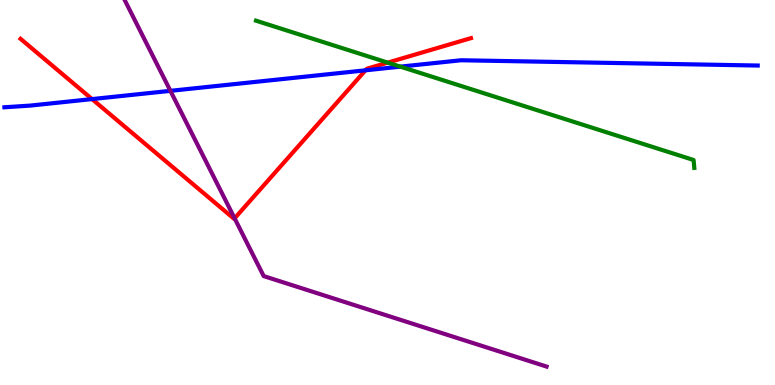[{'lines': ['blue', 'red'], 'intersections': [{'x': 1.19, 'y': 7.43}, {'x': 4.72, 'y': 8.17}]}, {'lines': ['green', 'red'], 'intersections': [{'x': 5.0, 'y': 8.37}]}, {'lines': ['purple', 'red'], 'intersections': [{'x': 3.03, 'y': 4.33}]}, {'lines': ['blue', 'green'], 'intersections': [{'x': 5.17, 'y': 8.27}]}, {'lines': ['blue', 'purple'], 'intersections': [{'x': 2.2, 'y': 7.64}]}, {'lines': ['green', 'purple'], 'intersections': []}]